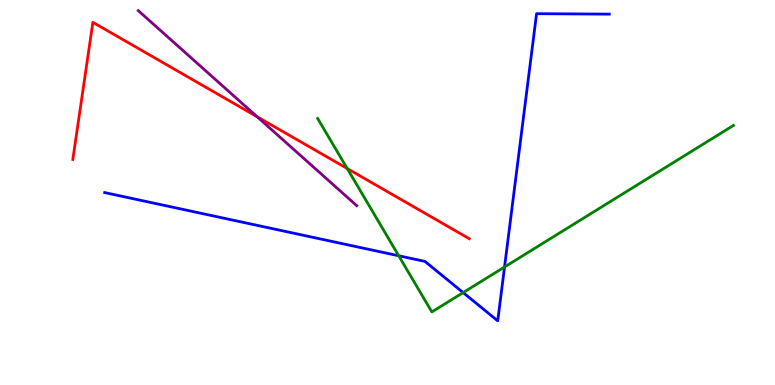[{'lines': ['blue', 'red'], 'intersections': []}, {'lines': ['green', 'red'], 'intersections': [{'x': 4.48, 'y': 5.62}]}, {'lines': ['purple', 'red'], 'intersections': [{'x': 3.32, 'y': 6.97}]}, {'lines': ['blue', 'green'], 'intersections': [{'x': 5.14, 'y': 3.36}, {'x': 5.98, 'y': 2.4}, {'x': 6.51, 'y': 3.07}]}, {'lines': ['blue', 'purple'], 'intersections': []}, {'lines': ['green', 'purple'], 'intersections': []}]